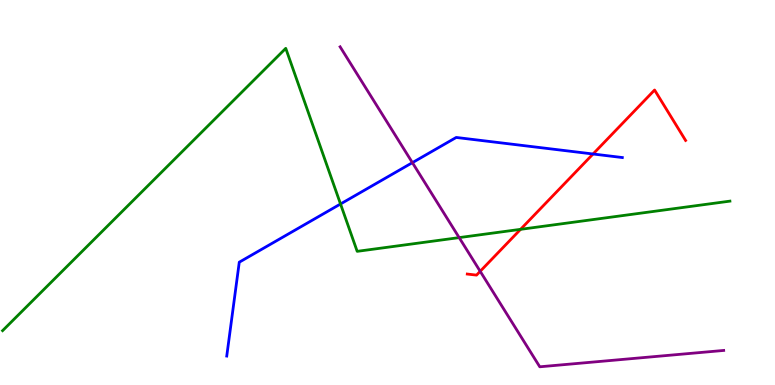[{'lines': ['blue', 'red'], 'intersections': [{'x': 7.65, 'y': 6.0}]}, {'lines': ['green', 'red'], 'intersections': [{'x': 6.72, 'y': 4.04}]}, {'lines': ['purple', 'red'], 'intersections': [{'x': 6.2, 'y': 2.95}]}, {'lines': ['blue', 'green'], 'intersections': [{'x': 4.39, 'y': 4.7}]}, {'lines': ['blue', 'purple'], 'intersections': [{'x': 5.32, 'y': 5.78}]}, {'lines': ['green', 'purple'], 'intersections': [{'x': 5.92, 'y': 3.83}]}]